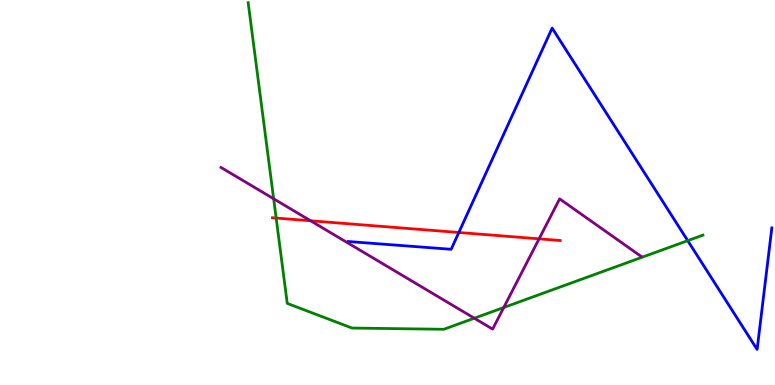[{'lines': ['blue', 'red'], 'intersections': [{'x': 5.92, 'y': 3.96}]}, {'lines': ['green', 'red'], 'intersections': [{'x': 3.56, 'y': 4.34}]}, {'lines': ['purple', 'red'], 'intersections': [{'x': 4.01, 'y': 4.27}, {'x': 6.96, 'y': 3.8}]}, {'lines': ['blue', 'green'], 'intersections': [{'x': 8.87, 'y': 3.75}]}, {'lines': ['blue', 'purple'], 'intersections': []}, {'lines': ['green', 'purple'], 'intersections': [{'x': 3.53, 'y': 4.84}, {'x': 6.12, 'y': 1.73}, {'x': 6.5, 'y': 2.01}]}]